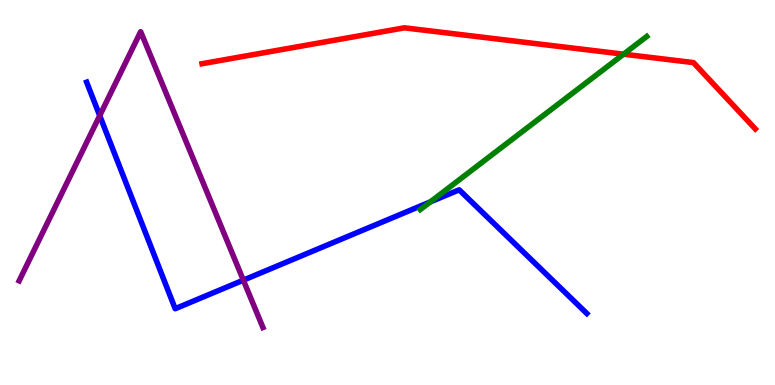[{'lines': ['blue', 'red'], 'intersections': []}, {'lines': ['green', 'red'], 'intersections': [{'x': 8.05, 'y': 8.59}]}, {'lines': ['purple', 'red'], 'intersections': []}, {'lines': ['blue', 'green'], 'intersections': [{'x': 5.55, 'y': 4.76}]}, {'lines': ['blue', 'purple'], 'intersections': [{'x': 1.29, 'y': 7.0}, {'x': 3.14, 'y': 2.72}]}, {'lines': ['green', 'purple'], 'intersections': []}]